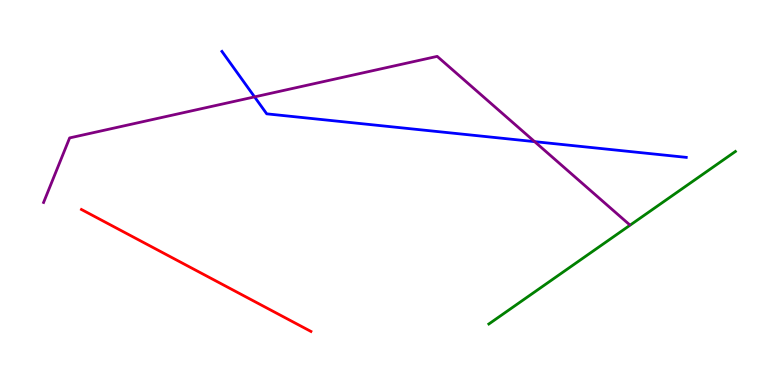[{'lines': ['blue', 'red'], 'intersections': []}, {'lines': ['green', 'red'], 'intersections': []}, {'lines': ['purple', 'red'], 'intersections': []}, {'lines': ['blue', 'green'], 'intersections': []}, {'lines': ['blue', 'purple'], 'intersections': [{'x': 3.28, 'y': 7.48}, {'x': 6.9, 'y': 6.32}]}, {'lines': ['green', 'purple'], 'intersections': []}]